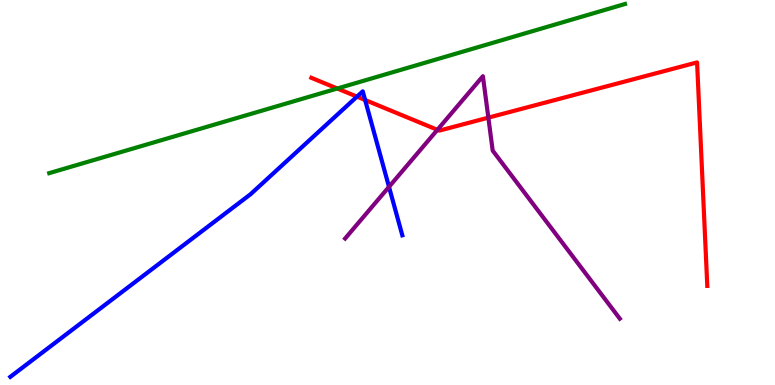[{'lines': ['blue', 'red'], 'intersections': [{'x': 4.61, 'y': 7.49}, {'x': 4.71, 'y': 7.4}]}, {'lines': ['green', 'red'], 'intersections': [{'x': 4.35, 'y': 7.7}]}, {'lines': ['purple', 'red'], 'intersections': [{'x': 5.64, 'y': 6.63}, {'x': 6.3, 'y': 6.94}]}, {'lines': ['blue', 'green'], 'intersections': []}, {'lines': ['blue', 'purple'], 'intersections': [{'x': 5.02, 'y': 5.15}]}, {'lines': ['green', 'purple'], 'intersections': []}]